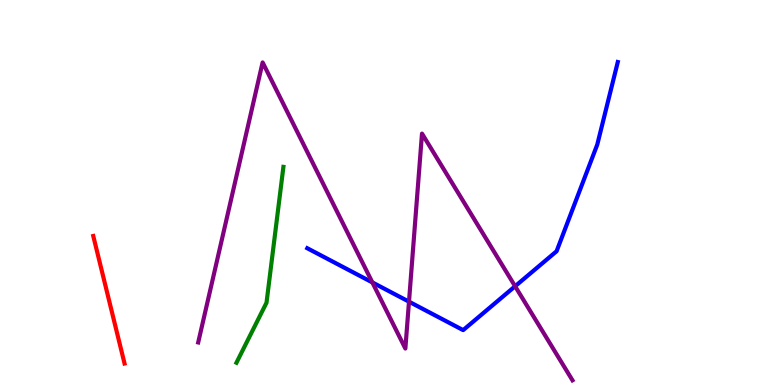[{'lines': ['blue', 'red'], 'intersections': []}, {'lines': ['green', 'red'], 'intersections': []}, {'lines': ['purple', 'red'], 'intersections': []}, {'lines': ['blue', 'green'], 'intersections': []}, {'lines': ['blue', 'purple'], 'intersections': [{'x': 4.8, 'y': 2.66}, {'x': 5.28, 'y': 2.16}, {'x': 6.65, 'y': 2.56}]}, {'lines': ['green', 'purple'], 'intersections': []}]